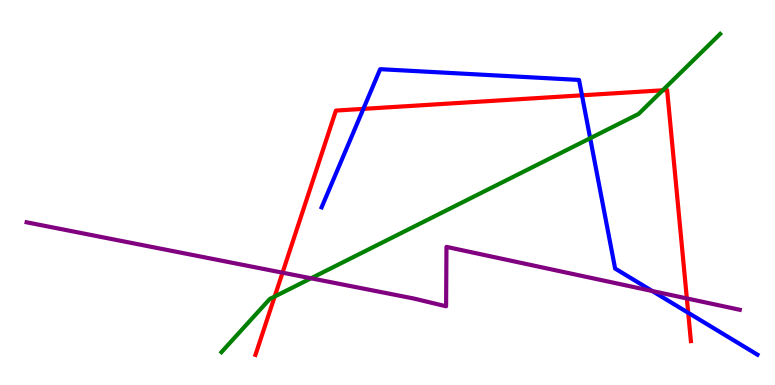[{'lines': ['blue', 'red'], 'intersections': [{'x': 4.69, 'y': 7.17}, {'x': 7.51, 'y': 7.52}, {'x': 8.88, 'y': 1.88}]}, {'lines': ['green', 'red'], 'intersections': [{'x': 3.54, 'y': 2.3}, {'x': 8.55, 'y': 7.65}]}, {'lines': ['purple', 'red'], 'intersections': [{'x': 3.65, 'y': 2.92}, {'x': 8.86, 'y': 2.25}]}, {'lines': ['blue', 'green'], 'intersections': [{'x': 7.62, 'y': 6.41}]}, {'lines': ['blue', 'purple'], 'intersections': [{'x': 8.42, 'y': 2.44}]}, {'lines': ['green', 'purple'], 'intersections': [{'x': 4.01, 'y': 2.77}]}]